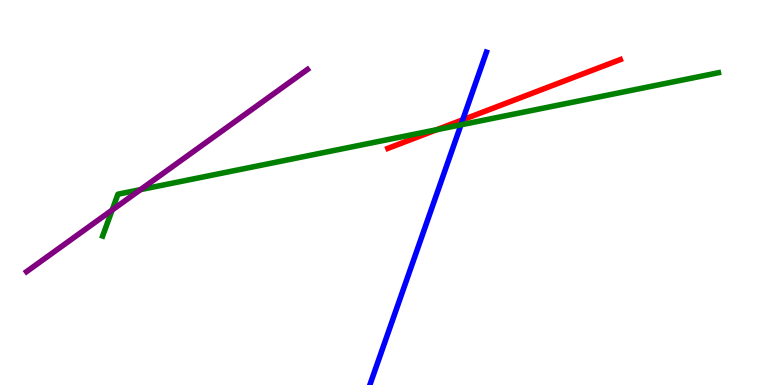[{'lines': ['blue', 'red'], 'intersections': [{'x': 5.97, 'y': 6.89}]}, {'lines': ['green', 'red'], 'intersections': [{'x': 5.63, 'y': 6.63}]}, {'lines': ['purple', 'red'], 'intersections': []}, {'lines': ['blue', 'green'], 'intersections': [{'x': 5.95, 'y': 6.76}]}, {'lines': ['blue', 'purple'], 'intersections': []}, {'lines': ['green', 'purple'], 'intersections': [{'x': 1.45, 'y': 4.54}, {'x': 1.81, 'y': 5.07}]}]